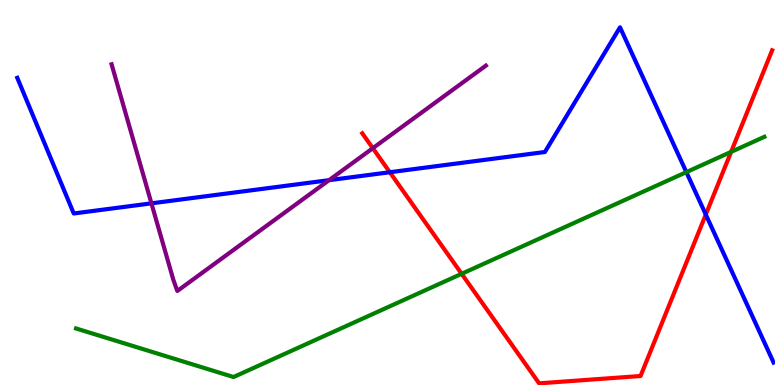[{'lines': ['blue', 'red'], 'intersections': [{'x': 5.03, 'y': 5.53}, {'x': 9.11, 'y': 4.43}]}, {'lines': ['green', 'red'], 'intersections': [{'x': 5.96, 'y': 2.89}, {'x': 9.43, 'y': 6.05}]}, {'lines': ['purple', 'red'], 'intersections': [{'x': 4.81, 'y': 6.15}]}, {'lines': ['blue', 'green'], 'intersections': [{'x': 8.86, 'y': 5.53}]}, {'lines': ['blue', 'purple'], 'intersections': [{'x': 1.95, 'y': 4.72}, {'x': 4.25, 'y': 5.32}]}, {'lines': ['green', 'purple'], 'intersections': []}]